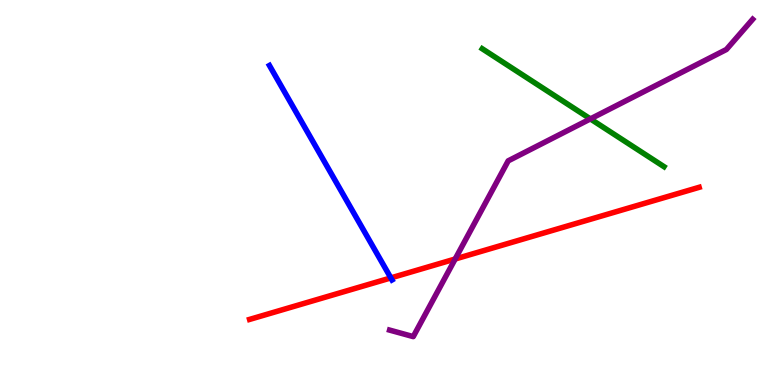[{'lines': ['blue', 'red'], 'intersections': [{'x': 5.04, 'y': 2.78}]}, {'lines': ['green', 'red'], 'intersections': []}, {'lines': ['purple', 'red'], 'intersections': [{'x': 5.87, 'y': 3.27}]}, {'lines': ['blue', 'green'], 'intersections': []}, {'lines': ['blue', 'purple'], 'intersections': []}, {'lines': ['green', 'purple'], 'intersections': [{'x': 7.62, 'y': 6.91}]}]